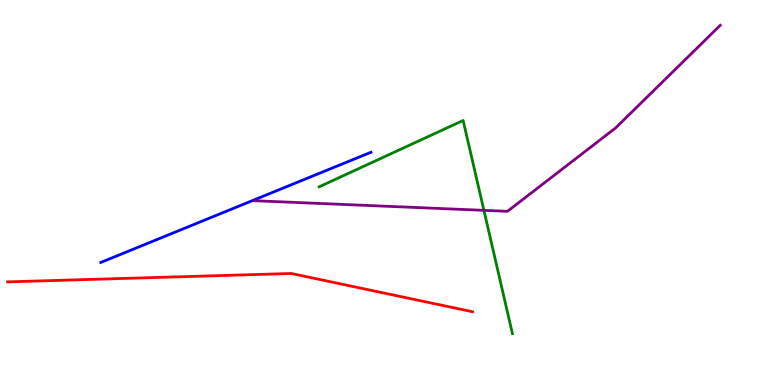[{'lines': ['blue', 'red'], 'intersections': []}, {'lines': ['green', 'red'], 'intersections': []}, {'lines': ['purple', 'red'], 'intersections': []}, {'lines': ['blue', 'green'], 'intersections': []}, {'lines': ['blue', 'purple'], 'intersections': []}, {'lines': ['green', 'purple'], 'intersections': [{'x': 6.24, 'y': 4.54}]}]